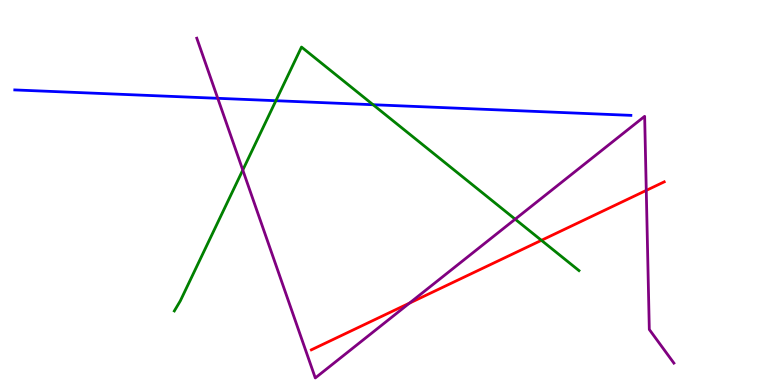[{'lines': ['blue', 'red'], 'intersections': []}, {'lines': ['green', 'red'], 'intersections': [{'x': 6.99, 'y': 3.76}]}, {'lines': ['purple', 'red'], 'intersections': [{'x': 5.28, 'y': 2.13}, {'x': 8.34, 'y': 5.05}]}, {'lines': ['blue', 'green'], 'intersections': [{'x': 3.56, 'y': 7.38}, {'x': 4.81, 'y': 7.28}]}, {'lines': ['blue', 'purple'], 'intersections': [{'x': 2.81, 'y': 7.45}]}, {'lines': ['green', 'purple'], 'intersections': [{'x': 3.13, 'y': 5.58}, {'x': 6.65, 'y': 4.31}]}]